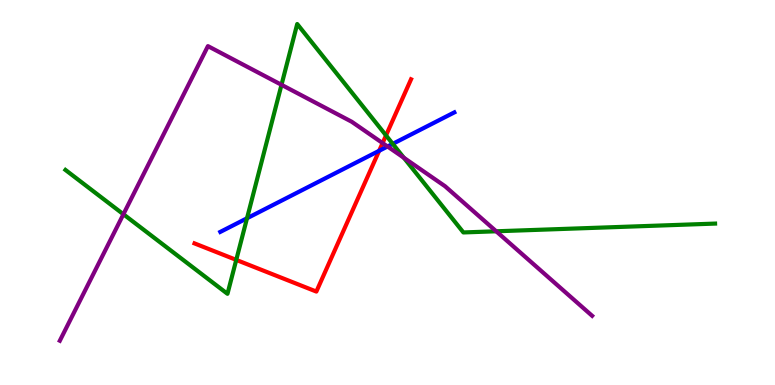[{'lines': ['blue', 'red'], 'intersections': [{'x': 4.89, 'y': 6.08}]}, {'lines': ['green', 'red'], 'intersections': [{'x': 3.05, 'y': 3.25}, {'x': 4.98, 'y': 6.48}]}, {'lines': ['purple', 'red'], 'intersections': [{'x': 4.94, 'y': 6.28}]}, {'lines': ['blue', 'green'], 'intersections': [{'x': 3.19, 'y': 4.33}, {'x': 5.07, 'y': 6.26}]}, {'lines': ['blue', 'purple'], 'intersections': [{'x': 5.0, 'y': 6.19}]}, {'lines': ['green', 'purple'], 'intersections': [{'x': 1.59, 'y': 4.43}, {'x': 3.63, 'y': 7.8}, {'x': 5.21, 'y': 5.9}, {'x': 6.4, 'y': 3.99}]}]